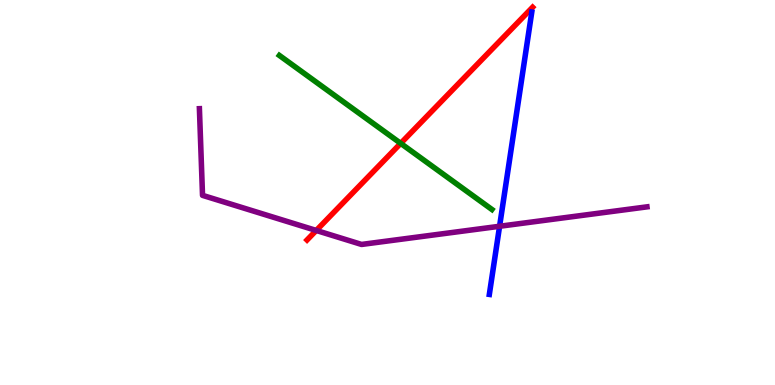[{'lines': ['blue', 'red'], 'intersections': []}, {'lines': ['green', 'red'], 'intersections': [{'x': 5.17, 'y': 6.28}]}, {'lines': ['purple', 'red'], 'intersections': [{'x': 4.08, 'y': 4.01}]}, {'lines': ['blue', 'green'], 'intersections': []}, {'lines': ['blue', 'purple'], 'intersections': [{'x': 6.45, 'y': 4.12}]}, {'lines': ['green', 'purple'], 'intersections': []}]